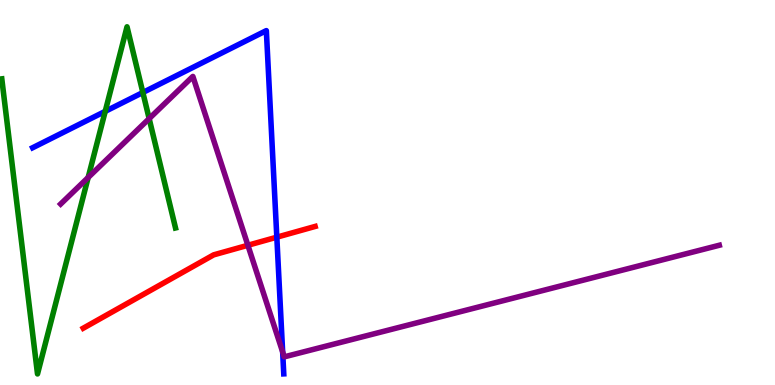[{'lines': ['blue', 'red'], 'intersections': [{'x': 3.57, 'y': 3.84}]}, {'lines': ['green', 'red'], 'intersections': []}, {'lines': ['purple', 'red'], 'intersections': [{'x': 3.2, 'y': 3.63}]}, {'lines': ['blue', 'green'], 'intersections': [{'x': 1.36, 'y': 7.11}, {'x': 1.84, 'y': 7.6}]}, {'lines': ['blue', 'purple'], 'intersections': [{'x': 3.65, 'y': 0.858}]}, {'lines': ['green', 'purple'], 'intersections': [{'x': 1.14, 'y': 5.39}, {'x': 1.92, 'y': 6.92}]}]